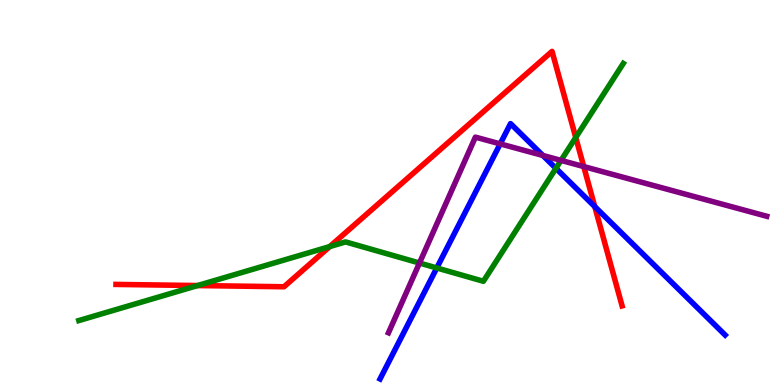[{'lines': ['blue', 'red'], 'intersections': [{'x': 7.67, 'y': 4.63}]}, {'lines': ['green', 'red'], 'intersections': [{'x': 2.55, 'y': 2.58}, {'x': 4.25, 'y': 3.6}, {'x': 7.43, 'y': 6.43}]}, {'lines': ['purple', 'red'], 'intersections': [{'x': 7.53, 'y': 5.67}]}, {'lines': ['blue', 'green'], 'intersections': [{'x': 5.64, 'y': 3.04}, {'x': 7.17, 'y': 5.63}]}, {'lines': ['blue', 'purple'], 'intersections': [{'x': 6.45, 'y': 6.26}, {'x': 7.0, 'y': 5.96}]}, {'lines': ['green', 'purple'], 'intersections': [{'x': 5.41, 'y': 3.17}, {'x': 7.24, 'y': 5.83}]}]